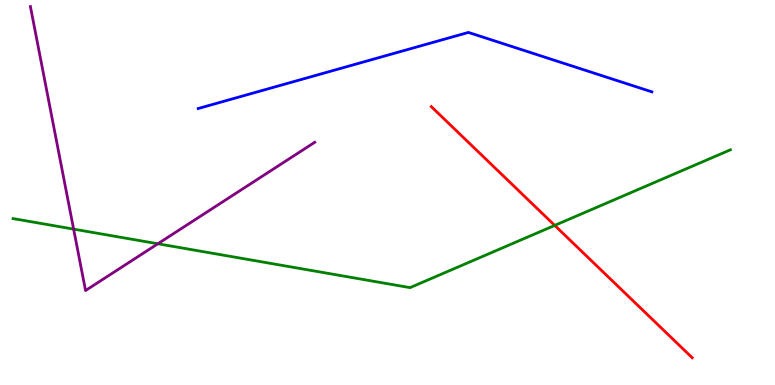[{'lines': ['blue', 'red'], 'intersections': []}, {'lines': ['green', 'red'], 'intersections': [{'x': 7.16, 'y': 4.15}]}, {'lines': ['purple', 'red'], 'intersections': []}, {'lines': ['blue', 'green'], 'intersections': []}, {'lines': ['blue', 'purple'], 'intersections': []}, {'lines': ['green', 'purple'], 'intersections': [{'x': 0.95, 'y': 4.05}, {'x': 2.04, 'y': 3.67}]}]